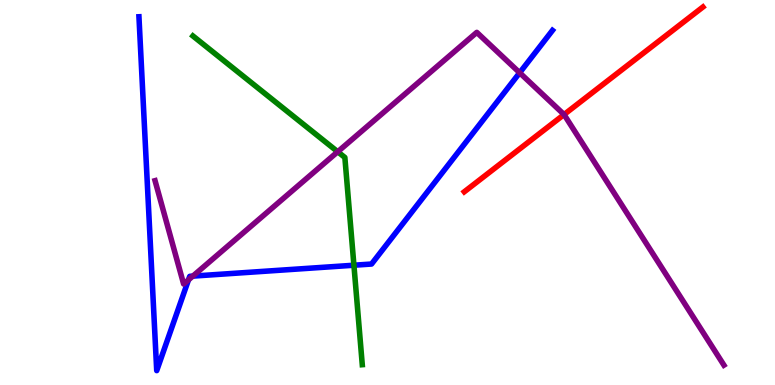[{'lines': ['blue', 'red'], 'intersections': []}, {'lines': ['green', 'red'], 'intersections': []}, {'lines': ['purple', 'red'], 'intersections': [{'x': 7.28, 'y': 7.02}]}, {'lines': ['blue', 'green'], 'intersections': [{'x': 4.57, 'y': 3.11}]}, {'lines': ['blue', 'purple'], 'intersections': [{'x': 2.43, 'y': 2.73}, {'x': 2.49, 'y': 2.83}, {'x': 6.71, 'y': 8.11}]}, {'lines': ['green', 'purple'], 'intersections': [{'x': 4.36, 'y': 6.06}]}]